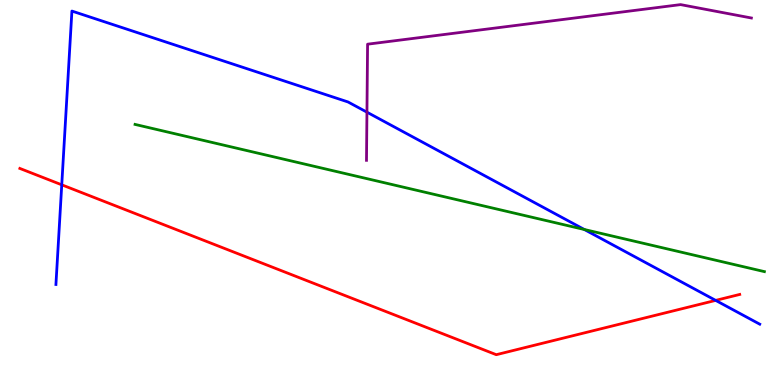[{'lines': ['blue', 'red'], 'intersections': [{'x': 0.797, 'y': 5.2}, {'x': 9.23, 'y': 2.2}]}, {'lines': ['green', 'red'], 'intersections': []}, {'lines': ['purple', 'red'], 'intersections': []}, {'lines': ['blue', 'green'], 'intersections': [{'x': 7.54, 'y': 4.04}]}, {'lines': ['blue', 'purple'], 'intersections': [{'x': 4.73, 'y': 7.09}]}, {'lines': ['green', 'purple'], 'intersections': []}]